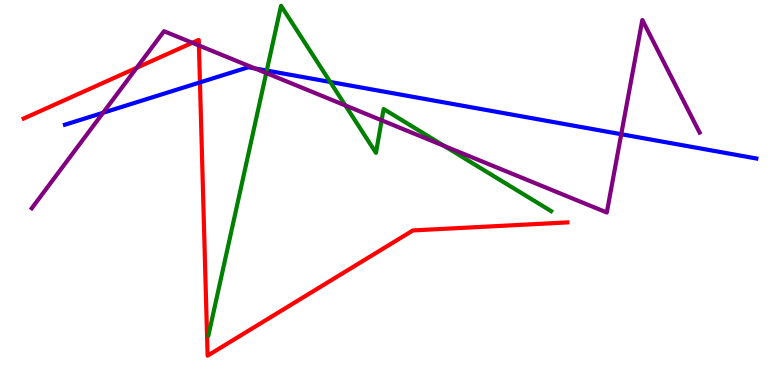[{'lines': ['blue', 'red'], 'intersections': [{'x': 2.58, 'y': 7.86}]}, {'lines': ['green', 'red'], 'intersections': []}, {'lines': ['purple', 'red'], 'intersections': [{'x': 1.76, 'y': 8.24}, {'x': 2.48, 'y': 8.89}, {'x': 2.57, 'y': 8.82}]}, {'lines': ['blue', 'green'], 'intersections': [{'x': 3.44, 'y': 8.17}, {'x': 4.26, 'y': 7.87}]}, {'lines': ['blue', 'purple'], 'intersections': [{'x': 1.33, 'y': 7.07}, {'x': 3.29, 'y': 8.22}, {'x': 8.02, 'y': 6.51}]}, {'lines': ['green', 'purple'], 'intersections': [{'x': 3.44, 'y': 8.1}, {'x': 4.46, 'y': 7.26}, {'x': 4.92, 'y': 6.87}, {'x': 5.73, 'y': 6.21}]}]